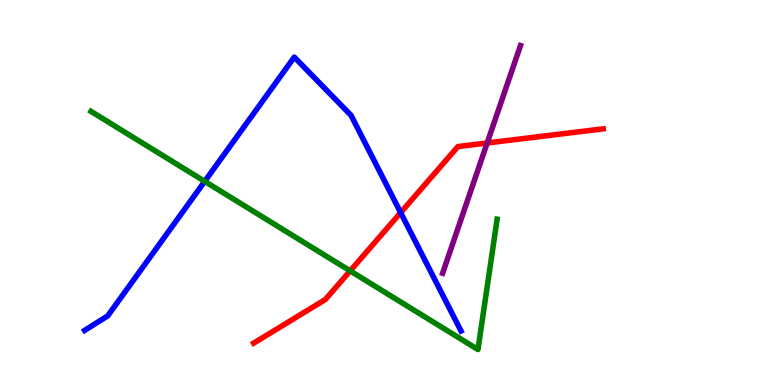[{'lines': ['blue', 'red'], 'intersections': [{'x': 5.17, 'y': 4.48}]}, {'lines': ['green', 'red'], 'intersections': [{'x': 4.52, 'y': 2.96}]}, {'lines': ['purple', 'red'], 'intersections': [{'x': 6.29, 'y': 6.29}]}, {'lines': ['blue', 'green'], 'intersections': [{'x': 2.64, 'y': 5.29}]}, {'lines': ['blue', 'purple'], 'intersections': []}, {'lines': ['green', 'purple'], 'intersections': []}]